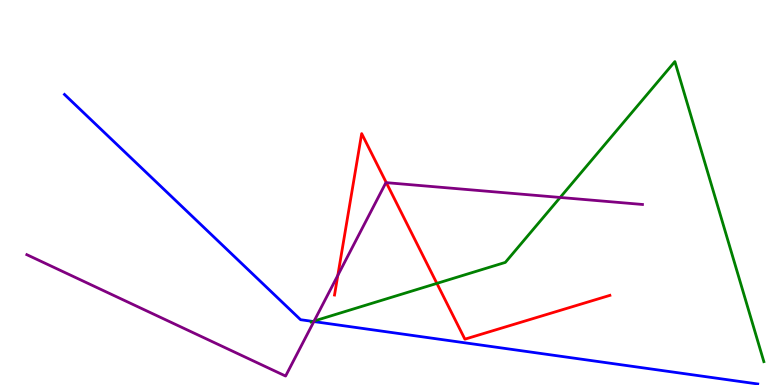[{'lines': ['blue', 'red'], 'intersections': []}, {'lines': ['green', 'red'], 'intersections': [{'x': 5.64, 'y': 2.64}]}, {'lines': ['purple', 'red'], 'intersections': [{'x': 4.36, 'y': 2.85}, {'x': 4.98, 'y': 5.26}]}, {'lines': ['blue', 'green'], 'intersections': [{'x': 4.04, 'y': 1.65}]}, {'lines': ['blue', 'purple'], 'intersections': [{'x': 4.05, 'y': 1.65}]}, {'lines': ['green', 'purple'], 'intersections': [{'x': 4.05, 'y': 1.66}, {'x': 7.23, 'y': 4.87}]}]